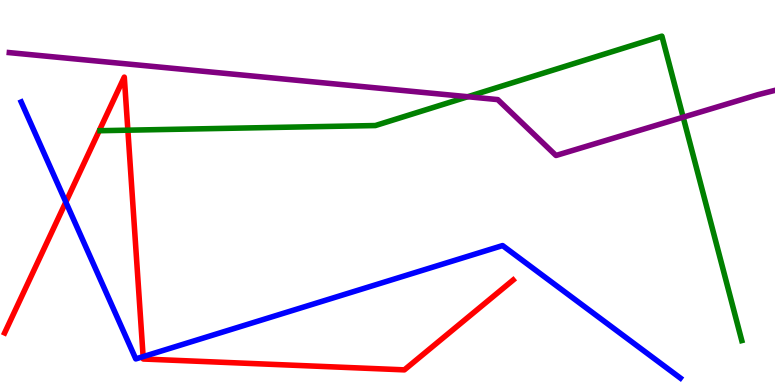[{'lines': ['blue', 'red'], 'intersections': [{'x': 0.85, 'y': 4.75}, {'x': 1.85, 'y': 0.737}]}, {'lines': ['green', 'red'], 'intersections': [{'x': 1.65, 'y': 6.62}]}, {'lines': ['purple', 'red'], 'intersections': []}, {'lines': ['blue', 'green'], 'intersections': []}, {'lines': ['blue', 'purple'], 'intersections': []}, {'lines': ['green', 'purple'], 'intersections': [{'x': 6.04, 'y': 7.49}, {'x': 8.81, 'y': 6.96}]}]